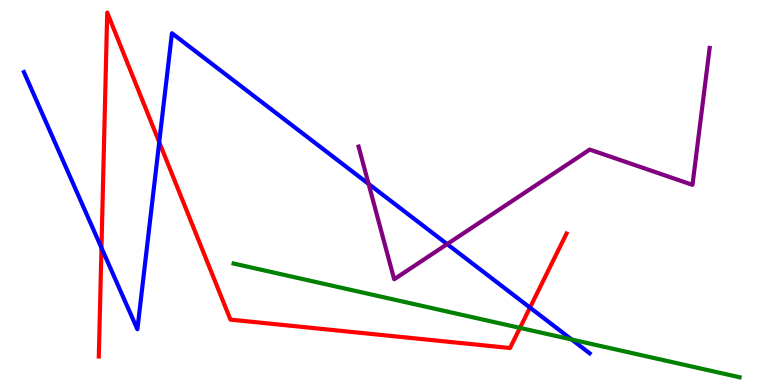[{'lines': ['blue', 'red'], 'intersections': [{'x': 1.31, 'y': 3.56}, {'x': 2.05, 'y': 6.31}, {'x': 6.84, 'y': 2.01}]}, {'lines': ['green', 'red'], 'intersections': [{'x': 6.71, 'y': 1.48}]}, {'lines': ['purple', 'red'], 'intersections': []}, {'lines': ['blue', 'green'], 'intersections': [{'x': 7.38, 'y': 1.18}]}, {'lines': ['blue', 'purple'], 'intersections': [{'x': 4.76, 'y': 5.22}, {'x': 5.77, 'y': 3.66}]}, {'lines': ['green', 'purple'], 'intersections': []}]